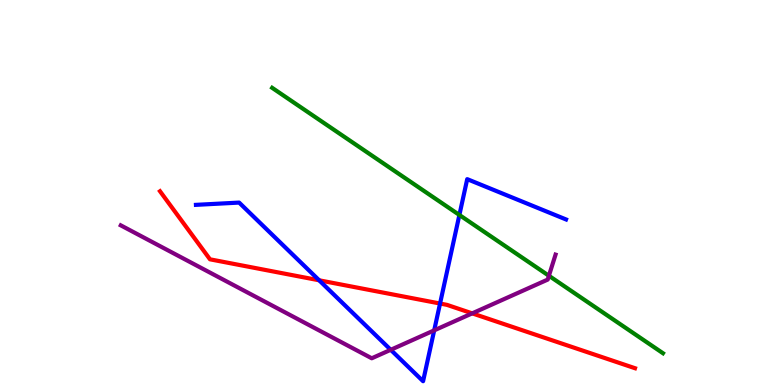[{'lines': ['blue', 'red'], 'intersections': [{'x': 4.12, 'y': 2.72}, {'x': 5.68, 'y': 2.12}]}, {'lines': ['green', 'red'], 'intersections': []}, {'lines': ['purple', 'red'], 'intersections': [{'x': 6.09, 'y': 1.86}]}, {'lines': ['blue', 'green'], 'intersections': [{'x': 5.93, 'y': 4.42}]}, {'lines': ['blue', 'purple'], 'intersections': [{'x': 5.04, 'y': 0.914}, {'x': 5.6, 'y': 1.42}]}, {'lines': ['green', 'purple'], 'intersections': [{'x': 7.08, 'y': 2.84}]}]